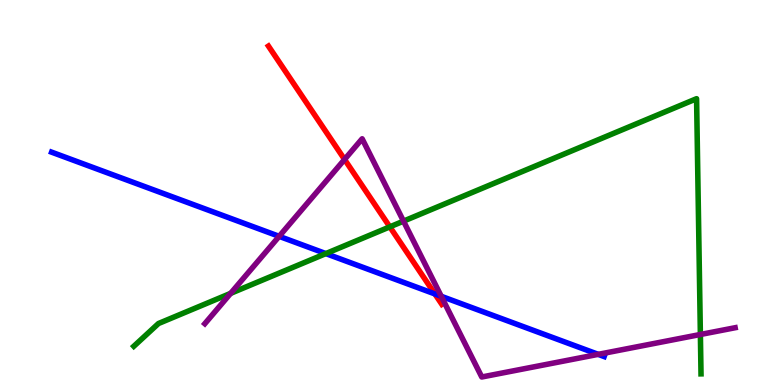[{'lines': ['blue', 'red'], 'intersections': [{'x': 5.61, 'y': 2.37}]}, {'lines': ['green', 'red'], 'intersections': [{'x': 5.03, 'y': 4.11}]}, {'lines': ['purple', 'red'], 'intersections': [{'x': 4.45, 'y': 5.86}]}, {'lines': ['blue', 'green'], 'intersections': [{'x': 4.2, 'y': 3.41}]}, {'lines': ['blue', 'purple'], 'intersections': [{'x': 3.6, 'y': 3.86}, {'x': 5.69, 'y': 2.3}, {'x': 7.72, 'y': 0.796}]}, {'lines': ['green', 'purple'], 'intersections': [{'x': 2.98, 'y': 2.38}, {'x': 5.21, 'y': 4.26}, {'x': 9.04, 'y': 1.31}]}]